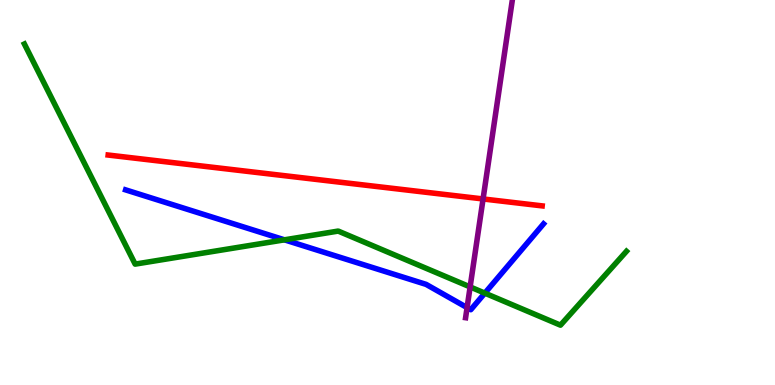[{'lines': ['blue', 'red'], 'intersections': []}, {'lines': ['green', 'red'], 'intersections': []}, {'lines': ['purple', 'red'], 'intersections': [{'x': 6.23, 'y': 4.83}]}, {'lines': ['blue', 'green'], 'intersections': [{'x': 3.67, 'y': 3.77}, {'x': 6.26, 'y': 2.39}]}, {'lines': ['blue', 'purple'], 'intersections': [{'x': 6.03, 'y': 2.01}]}, {'lines': ['green', 'purple'], 'intersections': [{'x': 6.07, 'y': 2.55}]}]